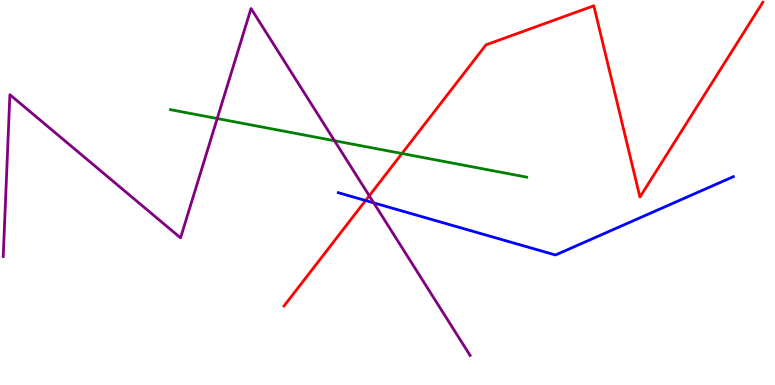[{'lines': ['blue', 'red'], 'intersections': [{'x': 4.72, 'y': 4.79}]}, {'lines': ['green', 'red'], 'intersections': [{'x': 5.19, 'y': 6.01}]}, {'lines': ['purple', 'red'], 'intersections': [{'x': 4.76, 'y': 4.92}]}, {'lines': ['blue', 'green'], 'intersections': []}, {'lines': ['blue', 'purple'], 'intersections': [{'x': 4.82, 'y': 4.73}]}, {'lines': ['green', 'purple'], 'intersections': [{'x': 2.8, 'y': 6.92}, {'x': 4.32, 'y': 6.34}]}]